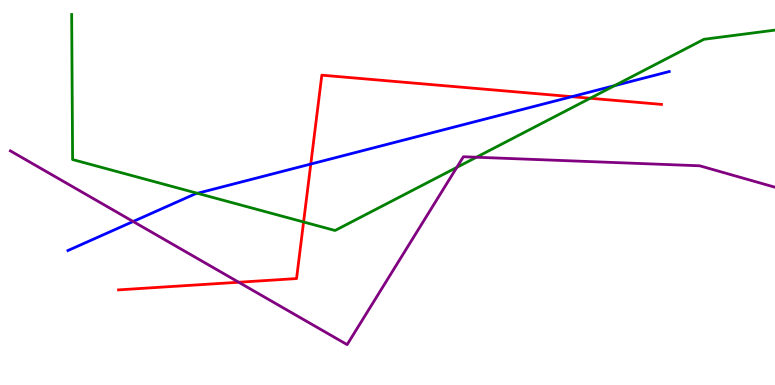[{'lines': ['blue', 'red'], 'intersections': [{'x': 4.01, 'y': 5.74}, {'x': 7.38, 'y': 7.49}]}, {'lines': ['green', 'red'], 'intersections': [{'x': 3.92, 'y': 4.23}, {'x': 7.62, 'y': 7.45}]}, {'lines': ['purple', 'red'], 'intersections': [{'x': 3.08, 'y': 2.67}]}, {'lines': ['blue', 'green'], 'intersections': [{'x': 2.55, 'y': 4.98}, {'x': 7.93, 'y': 7.77}]}, {'lines': ['blue', 'purple'], 'intersections': [{'x': 1.72, 'y': 4.25}]}, {'lines': ['green', 'purple'], 'intersections': [{'x': 5.89, 'y': 5.65}, {'x': 6.15, 'y': 5.92}]}]